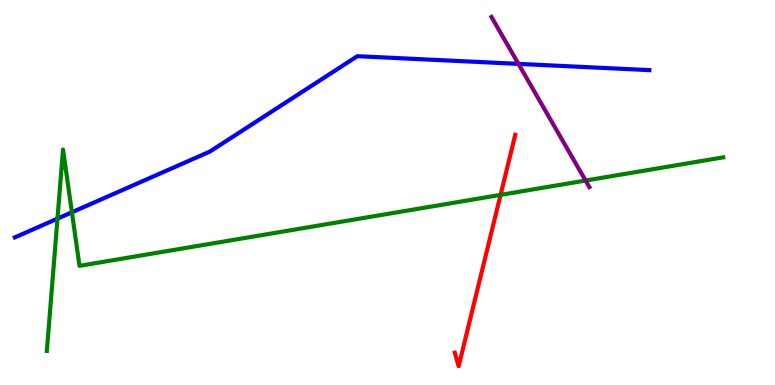[{'lines': ['blue', 'red'], 'intersections': []}, {'lines': ['green', 'red'], 'intersections': [{'x': 6.46, 'y': 4.94}]}, {'lines': ['purple', 'red'], 'intersections': []}, {'lines': ['blue', 'green'], 'intersections': [{'x': 0.742, 'y': 4.32}, {'x': 0.928, 'y': 4.49}]}, {'lines': ['blue', 'purple'], 'intersections': [{'x': 6.69, 'y': 8.34}]}, {'lines': ['green', 'purple'], 'intersections': [{'x': 7.56, 'y': 5.31}]}]